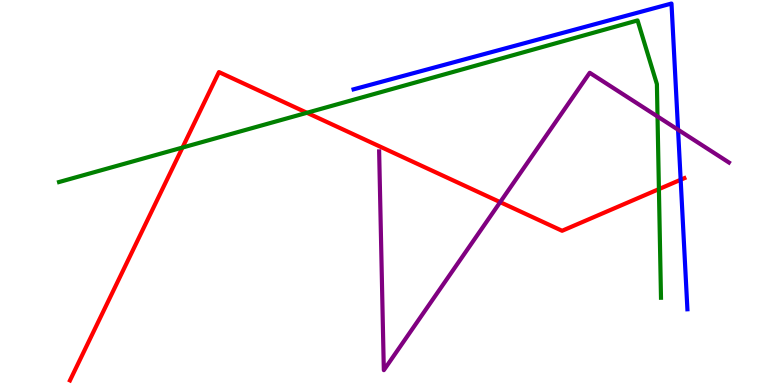[{'lines': ['blue', 'red'], 'intersections': [{'x': 8.78, 'y': 5.33}]}, {'lines': ['green', 'red'], 'intersections': [{'x': 2.35, 'y': 6.17}, {'x': 3.96, 'y': 7.07}, {'x': 8.5, 'y': 5.09}]}, {'lines': ['purple', 'red'], 'intersections': [{'x': 6.45, 'y': 4.75}]}, {'lines': ['blue', 'green'], 'intersections': []}, {'lines': ['blue', 'purple'], 'intersections': [{'x': 8.75, 'y': 6.63}]}, {'lines': ['green', 'purple'], 'intersections': [{'x': 8.48, 'y': 6.97}]}]